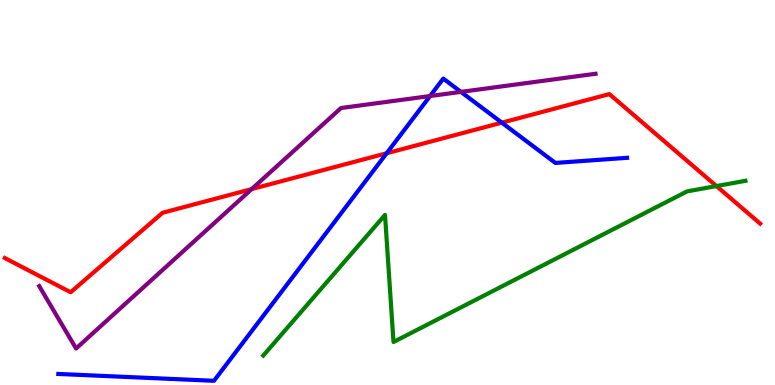[{'lines': ['blue', 'red'], 'intersections': [{'x': 4.99, 'y': 6.02}, {'x': 6.48, 'y': 6.81}]}, {'lines': ['green', 'red'], 'intersections': [{'x': 9.24, 'y': 5.17}]}, {'lines': ['purple', 'red'], 'intersections': [{'x': 3.25, 'y': 5.09}]}, {'lines': ['blue', 'green'], 'intersections': []}, {'lines': ['blue', 'purple'], 'intersections': [{'x': 5.55, 'y': 7.51}, {'x': 5.95, 'y': 7.61}]}, {'lines': ['green', 'purple'], 'intersections': []}]